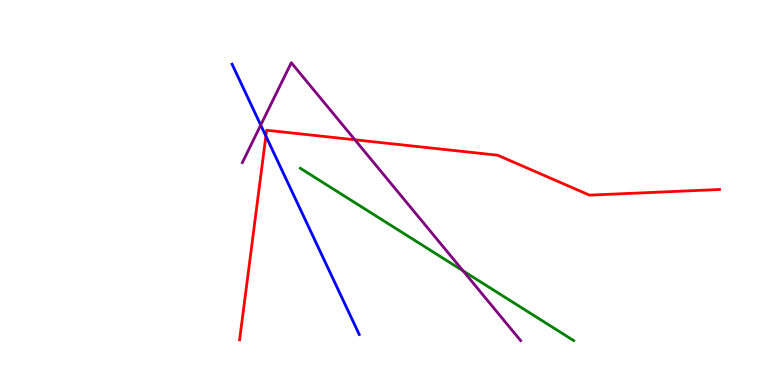[{'lines': ['blue', 'red'], 'intersections': [{'x': 3.43, 'y': 6.47}]}, {'lines': ['green', 'red'], 'intersections': []}, {'lines': ['purple', 'red'], 'intersections': [{'x': 4.58, 'y': 6.37}]}, {'lines': ['blue', 'green'], 'intersections': []}, {'lines': ['blue', 'purple'], 'intersections': [{'x': 3.36, 'y': 6.75}]}, {'lines': ['green', 'purple'], 'intersections': [{'x': 5.98, 'y': 2.96}]}]